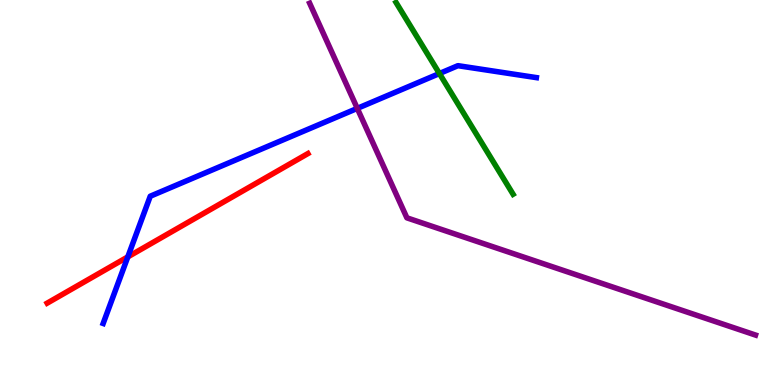[{'lines': ['blue', 'red'], 'intersections': [{'x': 1.65, 'y': 3.33}]}, {'lines': ['green', 'red'], 'intersections': []}, {'lines': ['purple', 'red'], 'intersections': []}, {'lines': ['blue', 'green'], 'intersections': [{'x': 5.67, 'y': 8.09}]}, {'lines': ['blue', 'purple'], 'intersections': [{'x': 4.61, 'y': 7.18}]}, {'lines': ['green', 'purple'], 'intersections': []}]